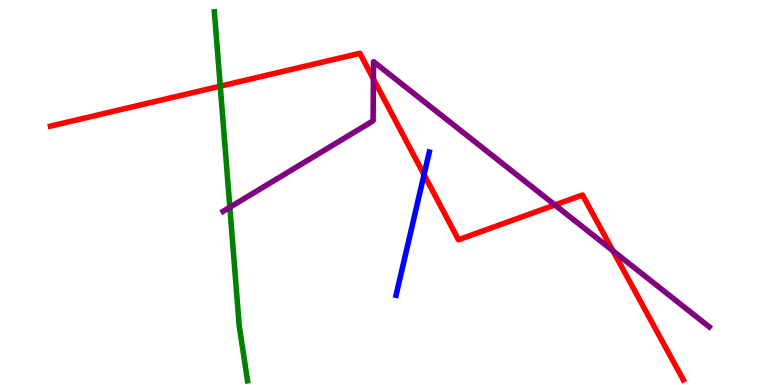[{'lines': ['blue', 'red'], 'intersections': [{'x': 5.47, 'y': 5.46}]}, {'lines': ['green', 'red'], 'intersections': [{'x': 2.84, 'y': 7.76}]}, {'lines': ['purple', 'red'], 'intersections': [{'x': 4.82, 'y': 7.95}, {'x': 7.16, 'y': 4.68}, {'x': 7.91, 'y': 3.49}]}, {'lines': ['blue', 'green'], 'intersections': []}, {'lines': ['blue', 'purple'], 'intersections': []}, {'lines': ['green', 'purple'], 'intersections': [{'x': 2.97, 'y': 4.62}]}]